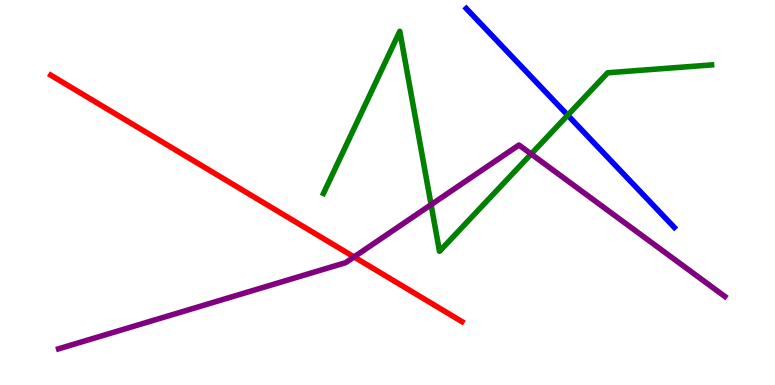[{'lines': ['blue', 'red'], 'intersections': []}, {'lines': ['green', 'red'], 'intersections': []}, {'lines': ['purple', 'red'], 'intersections': [{'x': 4.57, 'y': 3.33}]}, {'lines': ['blue', 'green'], 'intersections': [{'x': 7.33, 'y': 7.01}]}, {'lines': ['blue', 'purple'], 'intersections': []}, {'lines': ['green', 'purple'], 'intersections': [{'x': 5.56, 'y': 4.68}, {'x': 6.85, 'y': 6.0}]}]